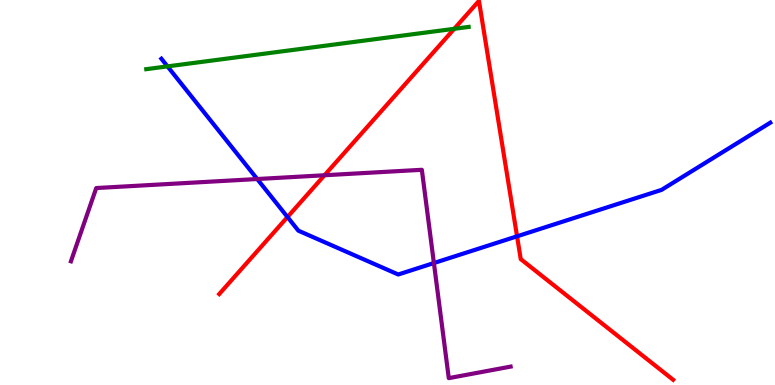[{'lines': ['blue', 'red'], 'intersections': [{'x': 3.71, 'y': 4.36}, {'x': 6.67, 'y': 3.86}]}, {'lines': ['green', 'red'], 'intersections': [{'x': 5.86, 'y': 9.25}]}, {'lines': ['purple', 'red'], 'intersections': [{'x': 4.19, 'y': 5.45}]}, {'lines': ['blue', 'green'], 'intersections': [{'x': 2.16, 'y': 8.28}]}, {'lines': ['blue', 'purple'], 'intersections': [{'x': 3.32, 'y': 5.35}, {'x': 5.6, 'y': 3.17}]}, {'lines': ['green', 'purple'], 'intersections': []}]